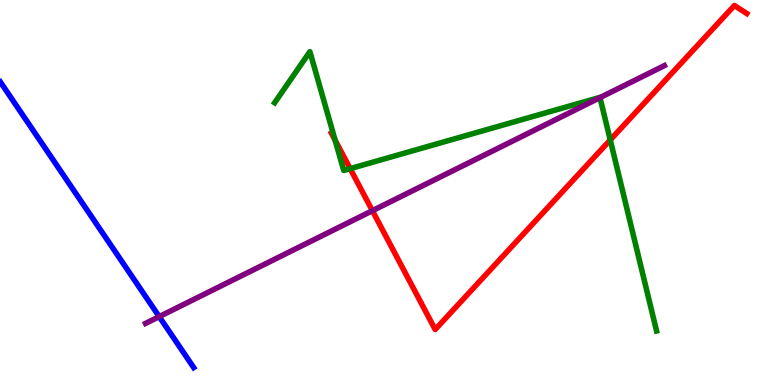[{'lines': ['blue', 'red'], 'intersections': []}, {'lines': ['green', 'red'], 'intersections': [{'x': 4.32, 'y': 6.36}, {'x': 4.52, 'y': 5.62}, {'x': 7.87, 'y': 6.37}]}, {'lines': ['purple', 'red'], 'intersections': [{'x': 4.81, 'y': 4.53}]}, {'lines': ['blue', 'green'], 'intersections': []}, {'lines': ['blue', 'purple'], 'intersections': [{'x': 2.05, 'y': 1.78}]}, {'lines': ['green', 'purple'], 'intersections': [{'x': 7.74, 'y': 7.46}]}]